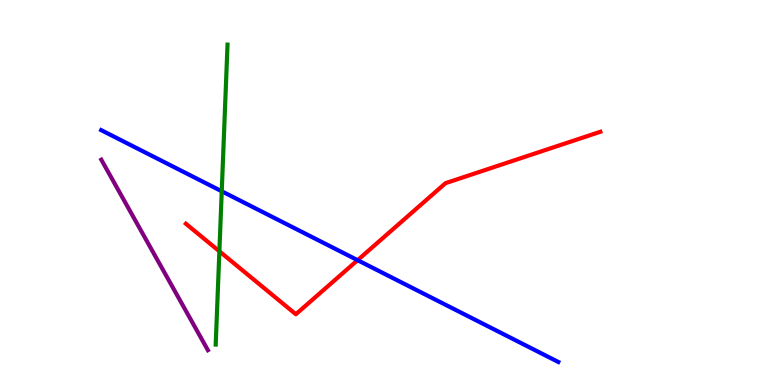[{'lines': ['blue', 'red'], 'intersections': [{'x': 4.61, 'y': 3.24}]}, {'lines': ['green', 'red'], 'intersections': [{'x': 2.83, 'y': 3.47}]}, {'lines': ['purple', 'red'], 'intersections': []}, {'lines': ['blue', 'green'], 'intersections': [{'x': 2.86, 'y': 5.03}]}, {'lines': ['blue', 'purple'], 'intersections': []}, {'lines': ['green', 'purple'], 'intersections': []}]